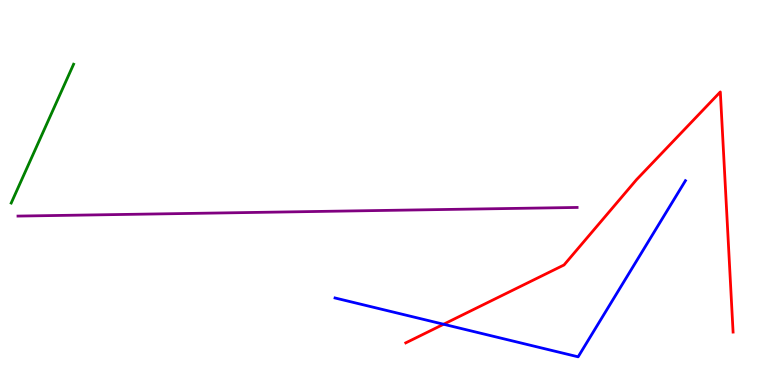[{'lines': ['blue', 'red'], 'intersections': [{'x': 5.72, 'y': 1.58}]}, {'lines': ['green', 'red'], 'intersections': []}, {'lines': ['purple', 'red'], 'intersections': []}, {'lines': ['blue', 'green'], 'intersections': []}, {'lines': ['blue', 'purple'], 'intersections': []}, {'lines': ['green', 'purple'], 'intersections': []}]